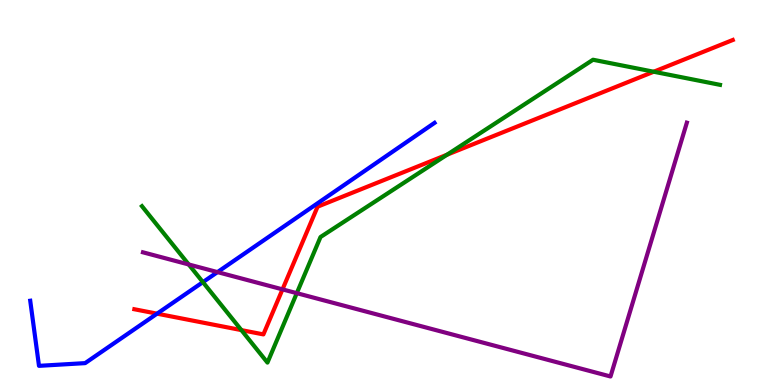[{'lines': ['blue', 'red'], 'intersections': [{'x': 2.03, 'y': 1.85}]}, {'lines': ['green', 'red'], 'intersections': [{'x': 3.11, 'y': 1.43}, {'x': 5.77, 'y': 5.98}, {'x': 8.44, 'y': 8.14}]}, {'lines': ['purple', 'red'], 'intersections': [{'x': 3.65, 'y': 2.48}]}, {'lines': ['blue', 'green'], 'intersections': [{'x': 2.62, 'y': 2.67}]}, {'lines': ['blue', 'purple'], 'intersections': [{'x': 2.81, 'y': 2.93}]}, {'lines': ['green', 'purple'], 'intersections': [{'x': 2.44, 'y': 3.13}, {'x': 3.83, 'y': 2.39}]}]